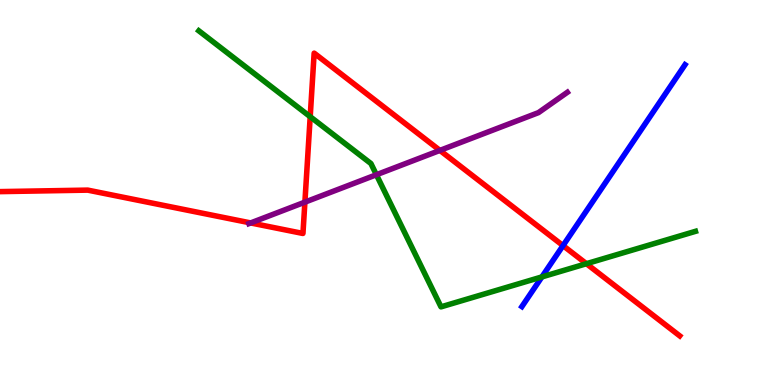[{'lines': ['blue', 'red'], 'intersections': [{'x': 7.26, 'y': 3.62}]}, {'lines': ['green', 'red'], 'intersections': [{'x': 4.0, 'y': 6.97}, {'x': 7.57, 'y': 3.15}]}, {'lines': ['purple', 'red'], 'intersections': [{'x': 3.23, 'y': 4.21}, {'x': 3.93, 'y': 4.75}, {'x': 5.68, 'y': 6.09}]}, {'lines': ['blue', 'green'], 'intersections': [{'x': 6.99, 'y': 2.81}]}, {'lines': ['blue', 'purple'], 'intersections': []}, {'lines': ['green', 'purple'], 'intersections': [{'x': 4.86, 'y': 5.46}]}]